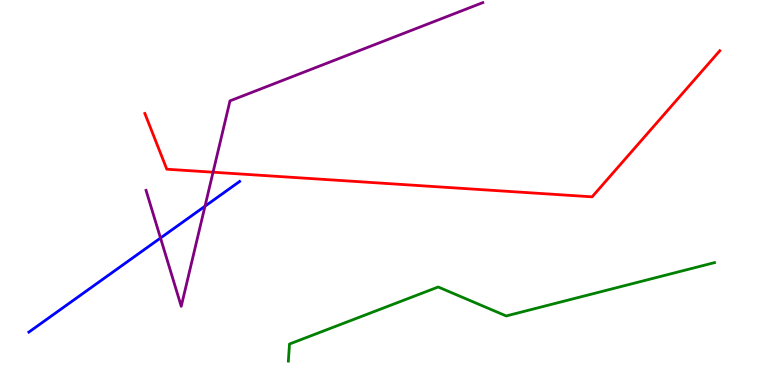[{'lines': ['blue', 'red'], 'intersections': []}, {'lines': ['green', 'red'], 'intersections': []}, {'lines': ['purple', 'red'], 'intersections': [{'x': 2.75, 'y': 5.53}]}, {'lines': ['blue', 'green'], 'intersections': []}, {'lines': ['blue', 'purple'], 'intersections': [{'x': 2.07, 'y': 3.82}, {'x': 2.64, 'y': 4.64}]}, {'lines': ['green', 'purple'], 'intersections': []}]